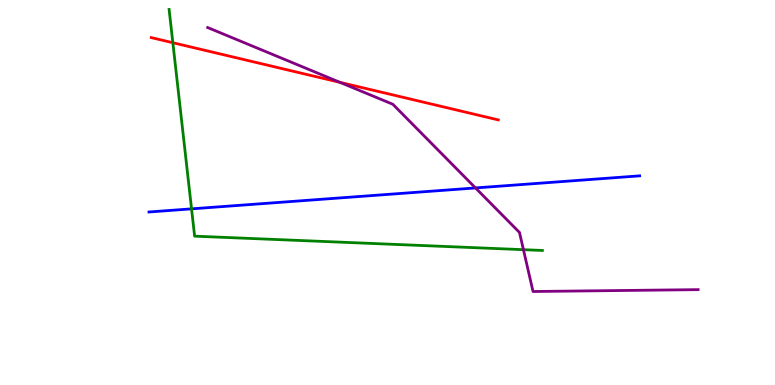[{'lines': ['blue', 'red'], 'intersections': []}, {'lines': ['green', 'red'], 'intersections': [{'x': 2.23, 'y': 8.89}]}, {'lines': ['purple', 'red'], 'intersections': [{'x': 4.39, 'y': 7.86}]}, {'lines': ['blue', 'green'], 'intersections': [{'x': 2.47, 'y': 4.58}]}, {'lines': ['blue', 'purple'], 'intersections': [{'x': 6.14, 'y': 5.12}]}, {'lines': ['green', 'purple'], 'intersections': [{'x': 6.75, 'y': 3.51}]}]